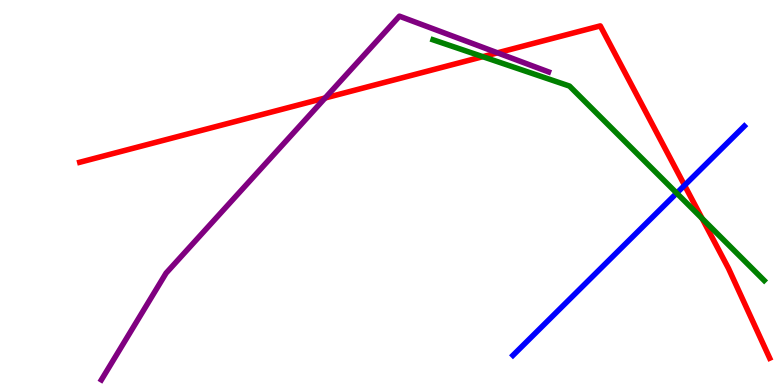[{'lines': ['blue', 'red'], 'intersections': [{'x': 8.83, 'y': 5.19}]}, {'lines': ['green', 'red'], 'intersections': [{'x': 6.23, 'y': 8.53}, {'x': 9.06, 'y': 4.32}]}, {'lines': ['purple', 'red'], 'intersections': [{'x': 4.2, 'y': 7.46}, {'x': 6.42, 'y': 8.63}]}, {'lines': ['blue', 'green'], 'intersections': [{'x': 8.73, 'y': 4.98}]}, {'lines': ['blue', 'purple'], 'intersections': []}, {'lines': ['green', 'purple'], 'intersections': []}]